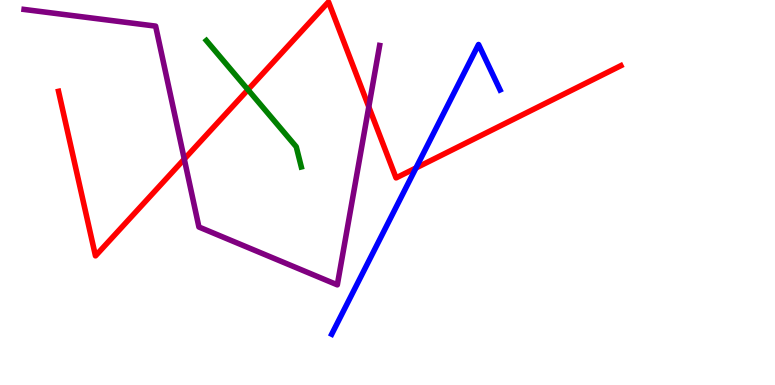[{'lines': ['blue', 'red'], 'intersections': [{'x': 5.37, 'y': 5.64}]}, {'lines': ['green', 'red'], 'intersections': [{'x': 3.2, 'y': 7.67}]}, {'lines': ['purple', 'red'], 'intersections': [{'x': 2.38, 'y': 5.87}, {'x': 4.76, 'y': 7.22}]}, {'lines': ['blue', 'green'], 'intersections': []}, {'lines': ['blue', 'purple'], 'intersections': []}, {'lines': ['green', 'purple'], 'intersections': []}]